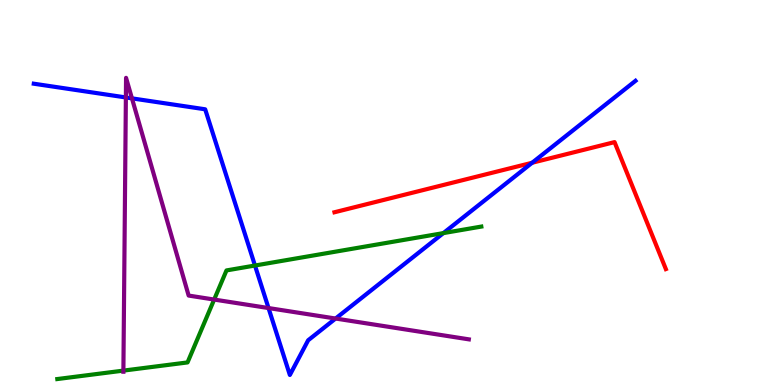[{'lines': ['blue', 'red'], 'intersections': [{'x': 6.87, 'y': 5.77}]}, {'lines': ['green', 'red'], 'intersections': []}, {'lines': ['purple', 'red'], 'intersections': []}, {'lines': ['blue', 'green'], 'intersections': [{'x': 3.29, 'y': 3.1}, {'x': 5.72, 'y': 3.95}]}, {'lines': ['blue', 'purple'], 'intersections': [{'x': 1.62, 'y': 7.47}, {'x': 1.7, 'y': 7.45}, {'x': 3.46, 'y': 2.0}, {'x': 4.33, 'y': 1.73}]}, {'lines': ['green', 'purple'], 'intersections': [{'x': 1.59, 'y': 0.374}, {'x': 2.76, 'y': 2.22}]}]